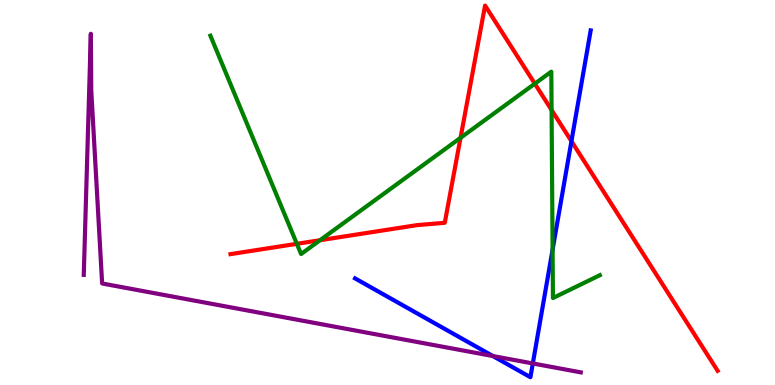[{'lines': ['blue', 'red'], 'intersections': [{'x': 7.37, 'y': 6.33}]}, {'lines': ['green', 'red'], 'intersections': [{'x': 3.83, 'y': 3.67}, {'x': 4.13, 'y': 3.76}, {'x': 5.94, 'y': 6.42}, {'x': 6.9, 'y': 7.83}, {'x': 7.12, 'y': 7.14}]}, {'lines': ['purple', 'red'], 'intersections': []}, {'lines': ['blue', 'green'], 'intersections': [{'x': 7.13, 'y': 3.52}]}, {'lines': ['blue', 'purple'], 'intersections': [{'x': 6.36, 'y': 0.752}, {'x': 6.87, 'y': 0.56}]}, {'lines': ['green', 'purple'], 'intersections': []}]